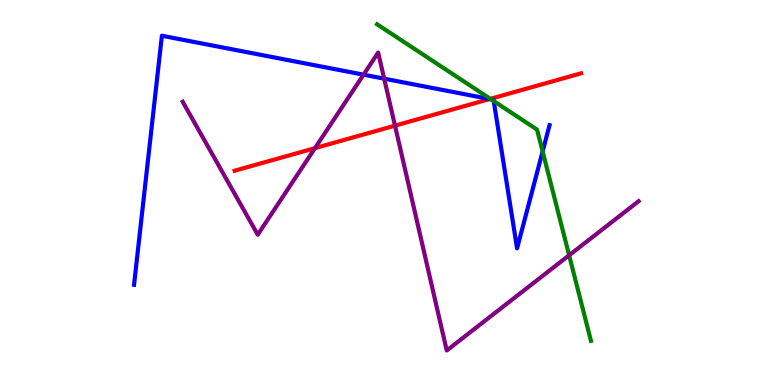[{'lines': ['blue', 'red'], 'intersections': [{'x': 6.32, 'y': 7.43}]}, {'lines': ['green', 'red'], 'intersections': [{'x': 6.33, 'y': 7.43}]}, {'lines': ['purple', 'red'], 'intersections': [{'x': 4.06, 'y': 6.15}, {'x': 5.1, 'y': 6.74}]}, {'lines': ['blue', 'green'], 'intersections': [{'x': 6.34, 'y': 7.42}, {'x': 6.37, 'y': 7.37}, {'x': 7.0, 'y': 6.07}]}, {'lines': ['blue', 'purple'], 'intersections': [{'x': 4.69, 'y': 8.06}, {'x': 4.96, 'y': 7.96}]}, {'lines': ['green', 'purple'], 'intersections': [{'x': 7.34, 'y': 3.37}]}]